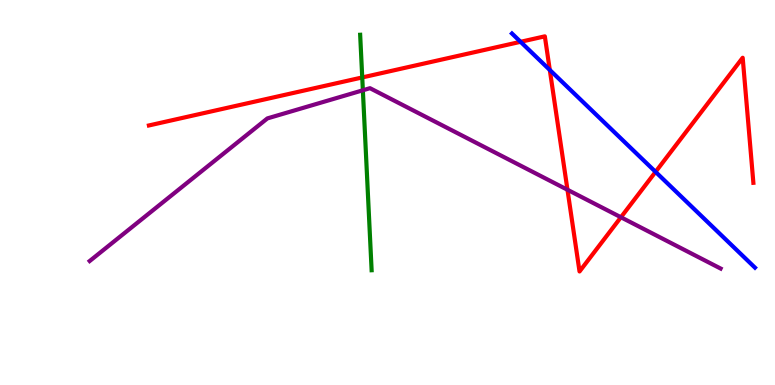[{'lines': ['blue', 'red'], 'intersections': [{'x': 6.72, 'y': 8.91}, {'x': 7.09, 'y': 8.18}, {'x': 8.46, 'y': 5.54}]}, {'lines': ['green', 'red'], 'intersections': [{'x': 4.67, 'y': 7.99}]}, {'lines': ['purple', 'red'], 'intersections': [{'x': 7.32, 'y': 5.07}, {'x': 8.01, 'y': 4.36}]}, {'lines': ['blue', 'green'], 'intersections': []}, {'lines': ['blue', 'purple'], 'intersections': []}, {'lines': ['green', 'purple'], 'intersections': [{'x': 4.68, 'y': 7.65}]}]